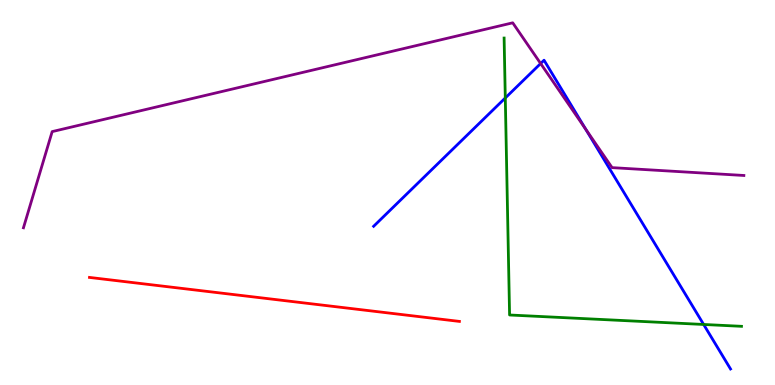[{'lines': ['blue', 'red'], 'intersections': []}, {'lines': ['green', 'red'], 'intersections': []}, {'lines': ['purple', 'red'], 'intersections': []}, {'lines': ['blue', 'green'], 'intersections': [{'x': 6.52, 'y': 7.46}, {'x': 9.08, 'y': 1.57}]}, {'lines': ['blue', 'purple'], 'intersections': [{'x': 6.98, 'y': 8.35}, {'x': 7.56, 'y': 6.64}]}, {'lines': ['green', 'purple'], 'intersections': []}]